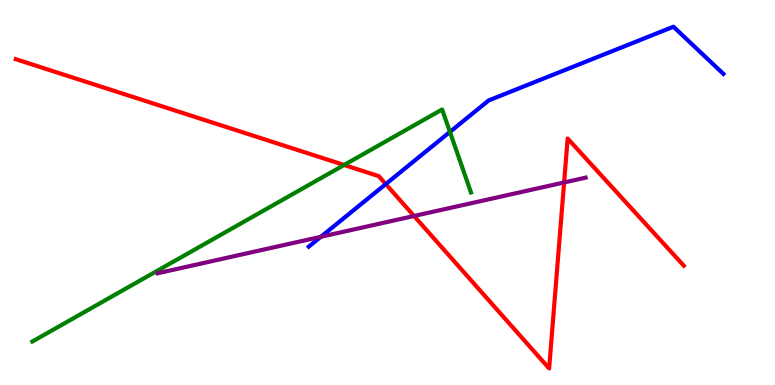[{'lines': ['blue', 'red'], 'intersections': [{'x': 4.98, 'y': 5.22}]}, {'lines': ['green', 'red'], 'intersections': [{'x': 4.44, 'y': 5.71}]}, {'lines': ['purple', 'red'], 'intersections': [{'x': 5.34, 'y': 4.39}, {'x': 7.28, 'y': 5.26}]}, {'lines': ['blue', 'green'], 'intersections': [{'x': 5.81, 'y': 6.57}]}, {'lines': ['blue', 'purple'], 'intersections': [{'x': 4.14, 'y': 3.85}]}, {'lines': ['green', 'purple'], 'intersections': []}]